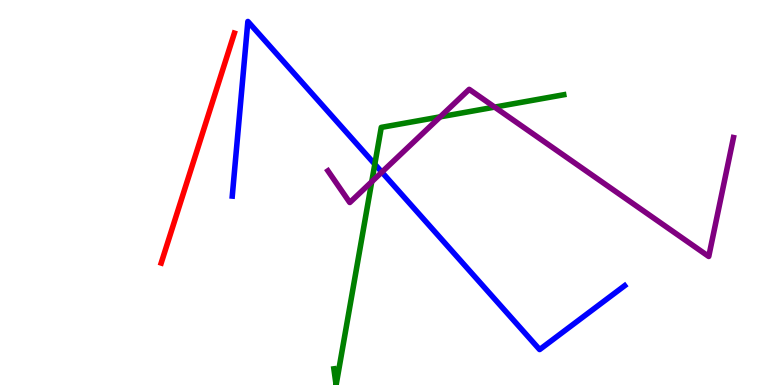[{'lines': ['blue', 'red'], 'intersections': []}, {'lines': ['green', 'red'], 'intersections': []}, {'lines': ['purple', 'red'], 'intersections': []}, {'lines': ['blue', 'green'], 'intersections': [{'x': 4.84, 'y': 5.73}]}, {'lines': ['blue', 'purple'], 'intersections': [{'x': 4.93, 'y': 5.53}]}, {'lines': ['green', 'purple'], 'intersections': [{'x': 4.8, 'y': 5.28}, {'x': 5.68, 'y': 6.97}, {'x': 6.38, 'y': 7.22}]}]